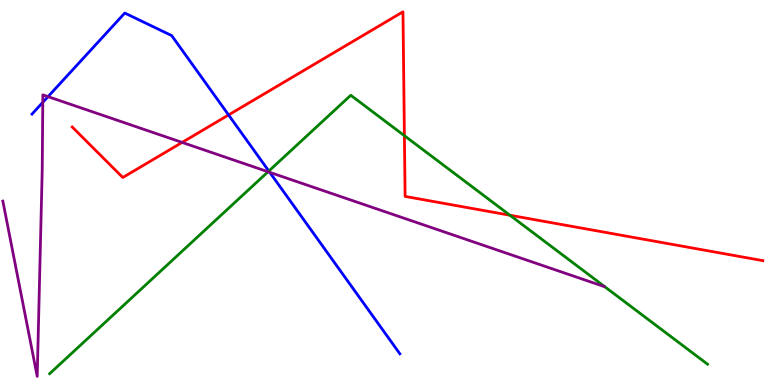[{'lines': ['blue', 'red'], 'intersections': [{'x': 2.95, 'y': 7.01}]}, {'lines': ['green', 'red'], 'intersections': [{'x': 5.22, 'y': 6.48}, {'x': 6.58, 'y': 4.41}]}, {'lines': ['purple', 'red'], 'intersections': [{'x': 2.35, 'y': 6.3}]}, {'lines': ['blue', 'green'], 'intersections': [{'x': 3.47, 'y': 5.56}]}, {'lines': ['blue', 'purple'], 'intersections': [{'x': 0.552, 'y': 7.34}, {'x': 0.62, 'y': 7.49}, {'x': 3.48, 'y': 5.52}]}, {'lines': ['green', 'purple'], 'intersections': [{'x': 3.46, 'y': 5.54}]}]